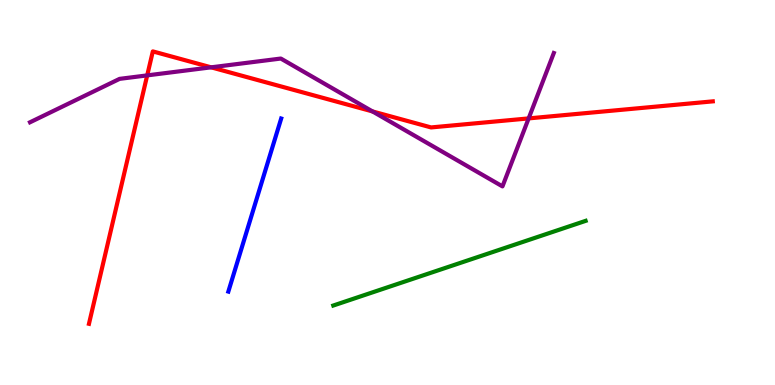[{'lines': ['blue', 'red'], 'intersections': []}, {'lines': ['green', 'red'], 'intersections': []}, {'lines': ['purple', 'red'], 'intersections': [{'x': 1.9, 'y': 8.04}, {'x': 2.72, 'y': 8.25}, {'x': 4.81, 'y': 7.11}, {'x': 6.82, 'y': 6.92}]}, {'lines': ['blue', 'green'], 'intersections': []}, {'lines': ['blue', 'purple'], 'intersections': []}, {'lines': ['green', 'purple'], 'intersections': []}]